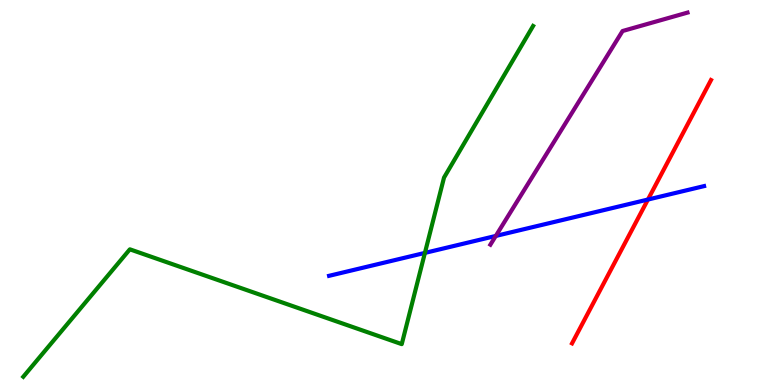[{'lines': ['blue', 'red'], 'intersections': [{'x': 8.36, 'y': 4.82}]}, {'lines': ['green', 'red'], 'intersections': []}, {'lines': ['purple', 'red'], 'intersections': []}, {'lines': ['blue', 'green'], 'intersections': [{'x': 5.48, 'y': 3.43}]}, {'lines': ['blue', 'purple'], 'intersections': [{'x': 6.4, 'y': 3.87}]}, {'lines': ['green', 'purple'], 'intersections': []}]